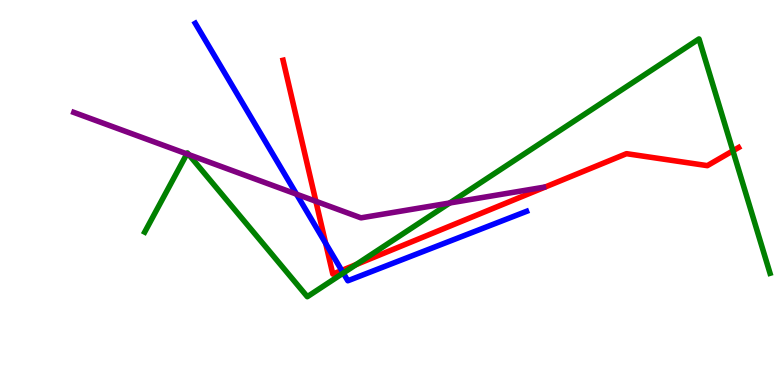[{'lines': ['blue', 'red'], 'intersections': [{'x': 4.2, 'y': 3.68}, {'x': 4.41, 'y': 2.97}]}, {'lines': ['green', 'red'], 'intersections': [{'x': 4.59, 'y': 3.13}, {'x': 9.46, 'y': 6.08}]}, {'lines': ['purple', 'red'], 'intersections': [{'x': 4.08, 'y': 4.77}]}, {'lines': ['blue', 'green'], 'intersections': [{'x': 4.43, 'y': 2.91}]}, {'lines': ['blue', 'purple'], 'intersections': [{'x': 3.83, 'y': 4.96}]}, {'lines': ['green', 'purple'], 'intersections': [{'x': 2.41, 'y': 6.0}, {'x': 2.44, 'y': 5.98}, {'x': 5.8, 'y': 4.73}]}]